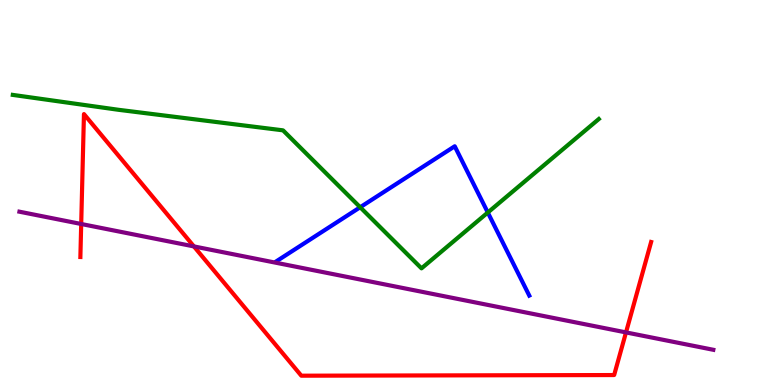[{'lines': ['blue', 'red'], 'intersections': []}, {'lines': ['green', 'red'], 'intersections': []}, {'lines': ['purple', 'red'], 'intersections': [{'x': 1.05, 'y': 4.18}, {'x': 2.5, 'y': 3.6}, {'x': 8.08, 'y': 1.37}]}, {'lines': ['blue', 'green'], 'intersections': [{'x': 4.65, 'y': 4.62}, {'x': 6.29, 'y': 4.48}]}, {'lines': ['blue', 'purple'], 'intersections': []}, {'lines': ['green', 'purple'], 'intersections': []}]